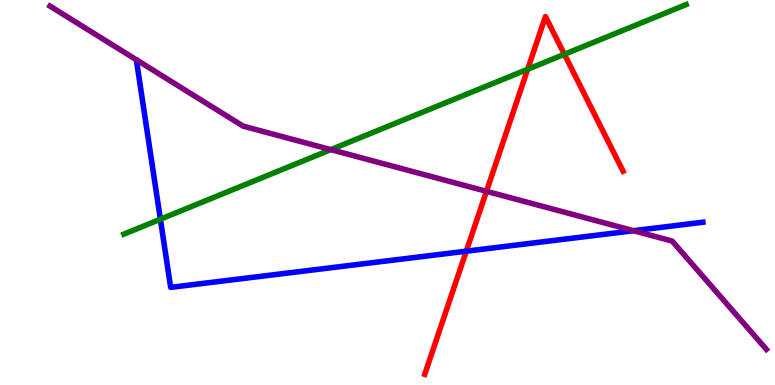[{'lines': ['blue', 'red'], 'intersections': [{'x': 6.02, 'y': 3.48}]}, {'lines': ['green', 'red'], 'intersections': [{'x': 6.81, 'y': 8.2}, {'x': 7.28, 'y': 8.59}]}, {'lines': ['purple', 'red'], 'intersections': [{'x': 6.28, 'y': 5.03}]}, {'lines': ['blue', 'green'], 'intersections': [{'x': 2.07, 'y': 4.31}]}, {'lines': ['blue', 'purple'], 'intersections': [{'x': 8.17, 'y': 4.01}]}, {'lines': ['green', 'purple'], 'intersections': [{'x': 4.27, 'y': 6.11}]}]